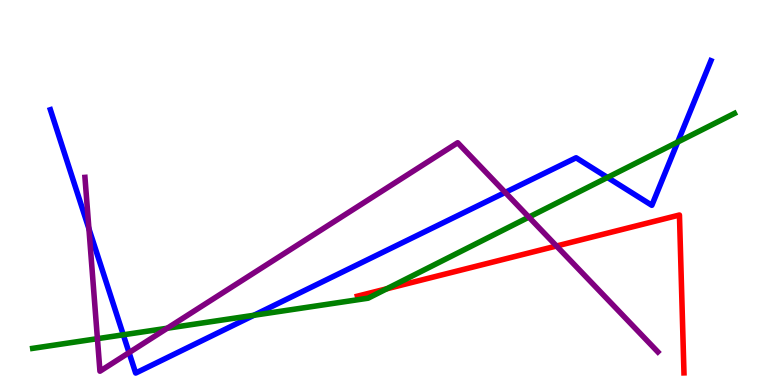[{'lines': ['blue', 'red'], 'intersections': []}, {'lines': ['green', 'red'], 'intersections': [{'x': 4.99, 'y': 2.5}]}, {'lines': ['purple', 'red'], 'intersections': [{'x': 7.18, 'y': 3.61}]}, {'lines': ['blue', 'green'], 'intersections': [{'x': 1.59, 'y': 1.3}, {'x': 3.28, 'y': 1.81}, {'x': 7.84, 'y': 5.39}, {'x': 8.74, 'y': 6.31}]}, {'lines': ['blue', 'purple'], 'intersections': [{'x': 1.15, 'y': 4.06}, {'x': 1.67, 'y': 0.841}, {'x': 6.52, 'y': 5.0}]}, {'lines': ['green', 'purple'], 'intersections': [{'x': 1.26, 'y': 1.2}, {'x': 2.16, 'y': 1.47}, {'x': 6.82, 'y': 4.36}]}]